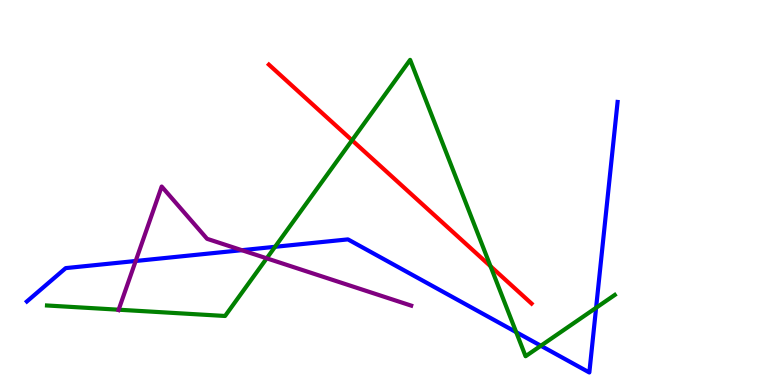[{'lines': ['blue', 'red'], 'intersections': []}, {'lines': ['green', 'red'], 'intersections': [{'x': 4.54, 'y': 6.36}, {'x': 6.33, 'y': 3.09}]}, {'lines': ['purple', 'red'], 'intersections': []}, {'lines': ['blue', 'green'], 'intersections': [{'x': 3.55, 'y': 3.59}, {'x': 6.66, 'y': 1.37}, {'x': 6.98, 'y': 1.02}, {'x': 7.69, 'y': 2.01}]}, {'lines': ['blue', 'purple'], 'intersections': [{'x': 1.75, 'y': 3.22}, {'x': 3.12, 'y': 3.5}]}, {'lines': ['green', 'purple'], 'intersections': [{'x': 1.53, 'y': 1.96}, {'x': 3.44, 'y': 3.29}]}]